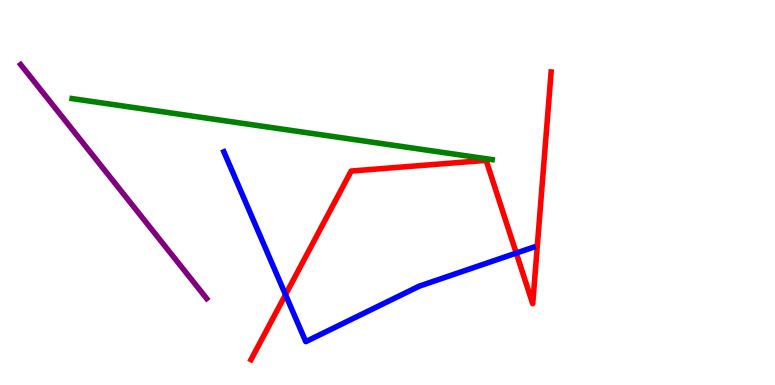[{'lines': ['blue', 'red'], 'intersections': [{'x': 3.68, 'y': 2.35}, {'x': 6.66, 'y': 3.43}]}, {'lines': ['green', 'red'], 'intersections': []}, {'lines': ['purple', 'red'], 'intersections': []}, {'lines': ['blue', 'green'], 'intersections': []}, {'lines': ['blue', 'purple'], 'intersections': []}, {'lines': ['green', 'purple'], 'intersections': []}]